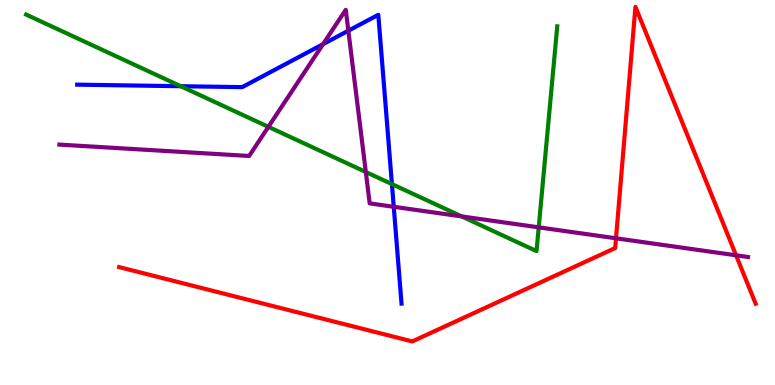[{'lines': ['blue', 'red'], 'intersections': []}, {'lines': ['green', 'red'], 'intersections': []}, {'lines': ['purple', 'red'], 'intersections': [{'x': 7.95, 'y': 3.81}, {'x': 9.5, 'y': 3.37}]}, {'lines': ['blue', 'green'], 'intersections': [{'x': 2.33, 'y': 7.76}, {'x': 5.06, 'y': 5.22}]}, {'lines': ['blue', 'purple'], 'intersections': [{'x': 4.17, 'y': 8.85}, {'x': 4.49, 'y': 9.2}, {'x': 5.08, 'y': 4.63}]}, {'lines': ['green', 'purple'], 'intersections': [{'x': 3.46, 'y': 6.71}, {'x': 4.72, 'y': 5.53}, {'x': 5.96, 'y': 4.38}, {'x': 6.95, 'y': 4.1}]}]